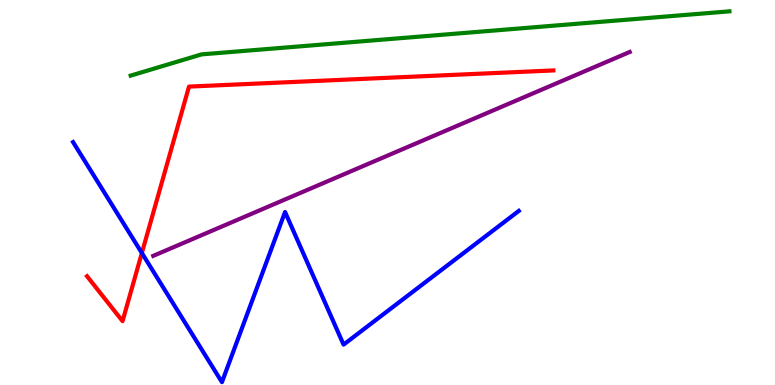[{'lines': ['blue', 'red'], 'intersections': [{'x': 1.83, 'y': 3.43}]}, {'lines': ['green', 'red'], 'intersections': []}, {'lines': ['purple', 'red'], 'intersections': []}, {'lines': ['blue', 'green'], 'intersections': []}, {'lines': ['blue', 'purple'], 'intersections': []}, {'lines': ['green', 'purple'], 'intersections': []}]